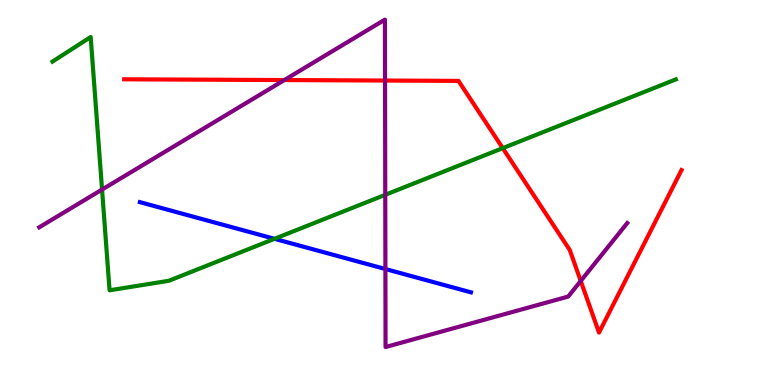[{'lines': ['blue', 'red'], 'intersections': []}, {'lines': ['green', 'red'], 'intersections': [{'x': 6.49, 'y': 6.15}]}, {'lines': ['purple', 'red'], 'intersections': [{'x': 3.67, 'y': 7.92}, {'x': 4.97, 'y': 7.91}, {'x': 7.49, 'y': 2.7}]}, {'lines': ['blue', 'green'], 'intersections': [{'x': 3.54, 'y': 3.8}]}, {'lines': ['blue', 'purple'], 'intersections': [{'x': 4.97, 'y': 3.01}]}, {'lines': ['green', 'purple'], 'intersections': [{'x': 1.32, 'y': 5.08}, {'x': 4.97, 'y': 4.94}]}]